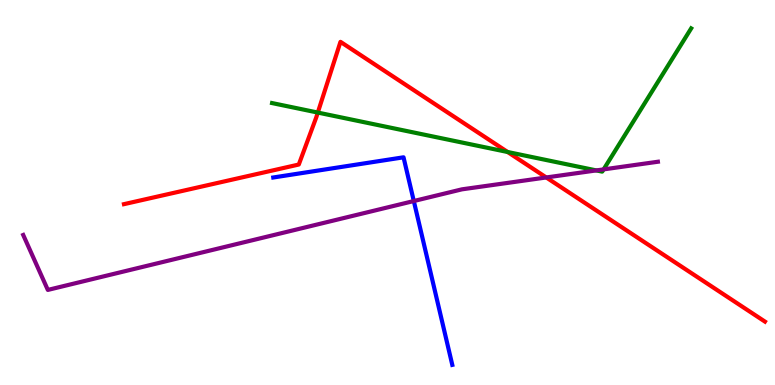[{'lines': ['blue', 'red'], 'intersections': []}, {'lines': ['green', 'red'], 'intersections': [{'x': 4.1, 'y': 7.08}, {'x': 6.55, 'y': 6.05}]}, {'lines': ['purple', 'red'], 'intersections': [{'x': 7.05, 'y': 5.39}]}, {'lines': ['blue', 'green'], 'intersections': []}, {'lines': ['blue', 'purple'], 'intersections': [{'x': 5.34, 'y': 4.78}]}, {'lines': ['green', 'purple'], 'intersections': [{'x': 7.69, 'y': 5.57}, {'x': 7.79, 'y': 5.6}]}]